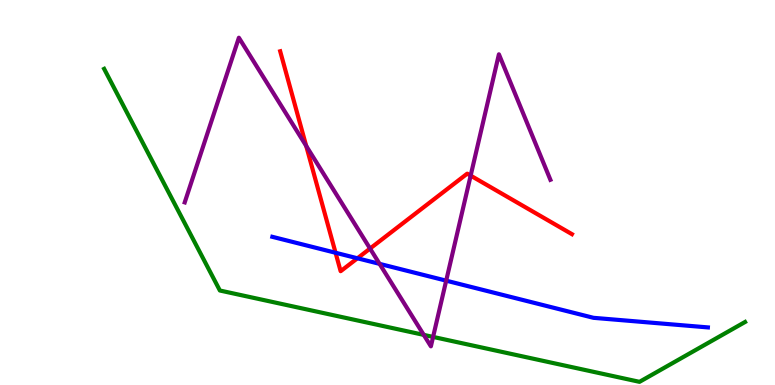[{'lines': ['blue', 'red'], 'intersections': [{'x': 4.33, 'y': 3.43}, {'x': 4.61, 'y': 3.29}]}, {'lines': ['green', 'red'], 'intersections': []}, {'lines': ['purple', 'red'], 'intersections': [{'x': 3.95, 'y': 6.21}, {'x': 4.77, 'y': 3.54}, {'x': 6.07, 'y': 5.44}]}, {'lines': ['blue', 'green'], 'intersections': []}, {'lines': ['blue', 'purple'], 'intersections': [{'x': 4.9, 'y': 3.15}, {'x': 5.76, 'y': 2.71}]}, {'lines': ['green', 'purple'], 'intersections': [{'x': 5.47, 'y': 1.3}, {'x': 5.59, 'y': 1.25}]}]